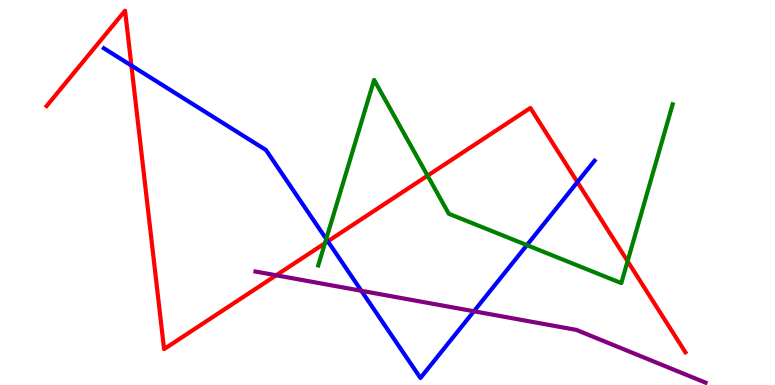[{'lines': ['blue', 'red'], 'intersections': [{'x': 1.7, 'y': 8.3}, {'x': 4.23, 'y': 3.73}, {'x': 7.45, 'y': 5.27}]}, {'lines': ['green', 'red'], 'intersections': [{'x': 4.19, 'y': 3.68}, {'x': 5.52, 'y': 5.44}, {'x': 8.1, 'y': 3.22}]}, {'lines': ['purple', 'red'], 'intersections': [{'x': 3.56, 'y': 2.85}]}, {'lines': ['blue', 'green'], 'intersections': [{'x': 4.21, 'y': 3.79}, {'x': 6.8, 'y': 3.63}]}, {'lines': ['blue', 'purple'], 'intersections': [{'x': 4.66, 'y': 2.45}, {'x': 6.12, 'y': 1.92}]}, {'lines': ['green', 'purple'], 'intersections': []}]